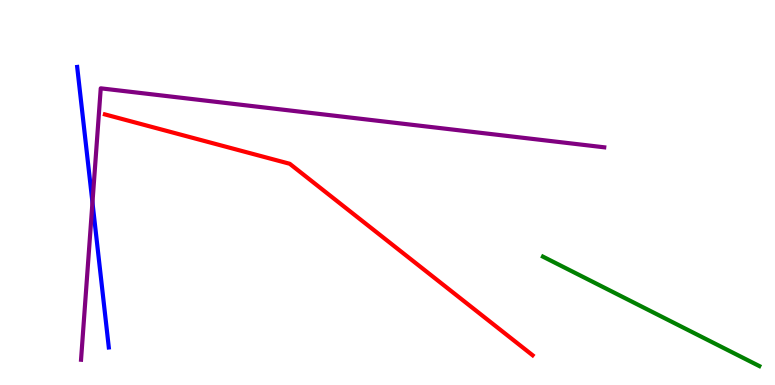[{'lines': ['blue', 'red'], 'intersections': []}, {'lines': ['green', 'red'], 'intersections': []}, {'lines': ['purple', 'red'], 'intersections': []}, {'lines': ['blue', 'green'], 'intersections': []}, {'lines': ['blue', 'purple'], 'intersections': [{'x': 1.19, 'y': 4.74}]}, {'lines': ['green', 'purple'], 'intersections': []}]